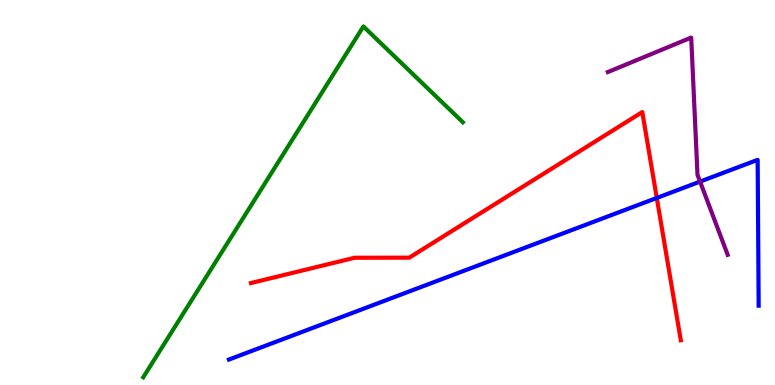[{'lines': ['blue', 'red'], 'intersections': [{'x': 8.47, 'y': 4.86}]}, {'lines': ['green', 'red'], 'intersections': []}, {'lines': ['purple', 'red'], 'intersections': []}, {'lines': ['blue', 'green'], 'intersections': []}, {'lines': ['blue', 'purple'], 'intersections': [{'x': 9.03, 'y': 5.28}]}, {'lines': ['green', 'purple'], 'intersections': []}]